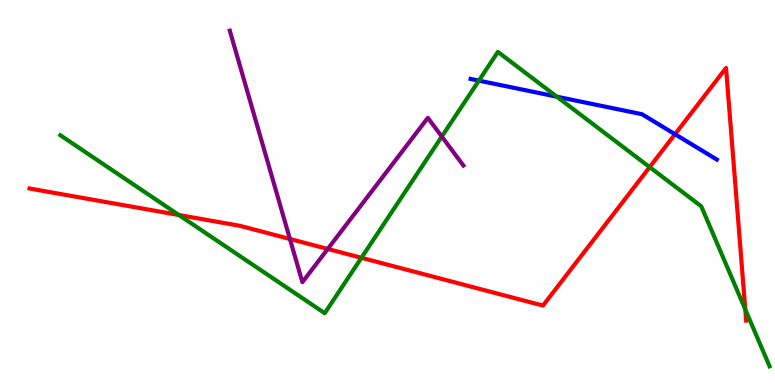[{'lines': ['blue', 'red'], 'intersections': [{'x': 8.71, 'y': 6.51}]}, {'lines': ['green', 'red'], 'intersections': [{'x': 2.31, 'y': 4.42}, {'x': 4.66, 'y': 3.3}, {'x': 8.38, 'y': 5.66}, {'x': 9.62, 'y': 1.96}]}, {'lines': ['purple', 'red'], 'intersections': [{'x': 3.74, 'y': 3.79}, {'x': 4.23, 'y': 3.53}]}, {'lines': ['blue', 'green'], 'intersections': [{'x': 6.18, 'y': 7.91}, {'x': 7.19, 'y': 7.49}]}, {'lines': ['blue', 'purple'], 'intersections': []}, {'lines': ['green', 'purple'], 'intersections': [{'x': 5.7, 'y': 6.45}]}]